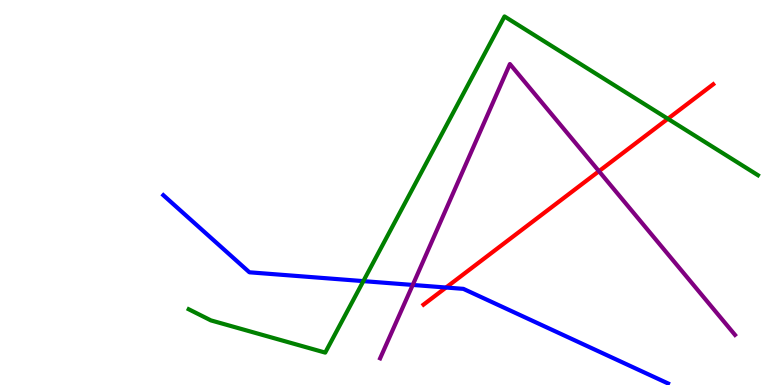[{'lines': ['blue', 'red'], 'intersections': [{'x': 5.76, 'y': 2.53}]}, {'lines': ['green', 'red'], 'intersections': [{'x': 8.62, 'y': 6.91}]}, {'lines': ['purple', 'red'], 'intersections': [{'x': 7.73, 'y': 5.55}]}, {'lines': ['blue', 'green'], 'intersections': [{'x': 4.69, 'y': 2.7}]}, {'lines': ['blue', 'purple'], 'intersections': [{'x': 5.33, 'y': 2.6}]}, {'lines': ['green', 'purple'], 'intersections': []}]